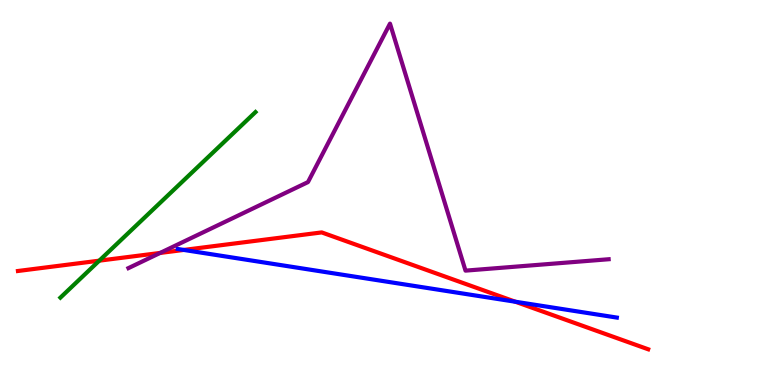[{'lines': ['blue', 'red'], 'intersections': [{'x': 2.37, 'y': 3.51}, {'x': 6.65, 'y': 2.16}]}, {'lines': ['green', 'red'], 'intersections': [{'x': 1.28, 'y': 3.23}]}, {'lines': ['purple', 'red'], 'intersections': [{'x': 2.07, 'y': 3.43}]}, {'lines': ['blue', 'green'], 'intersections': []}, {'lines': ['blue', 'purple'], 'intersections': []}, {'lines': ['green', 'purple'], 'intersections': []}]